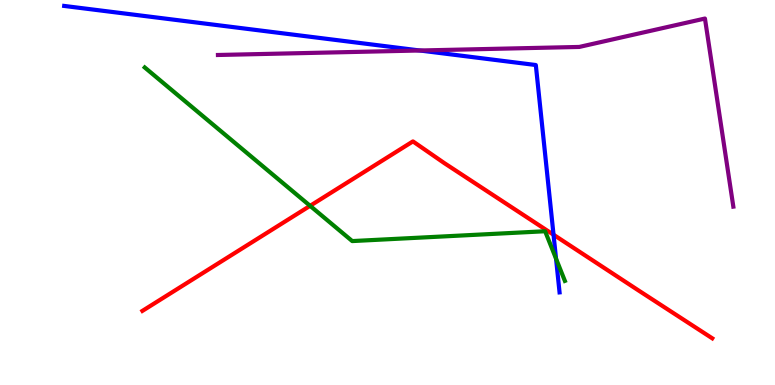[{'lines': ['blue', 'red'], 'intersections': [{'x': 7.14, 'y': 3.9}]}, {'lines': ['green', 'red'], 'intersections': [{'x': 4.0, 'y': 4.65}]}, {'lines': ['purple', 'red'], 'intersections': []}, {'lines': ['blue', 'green'], 'intersections': [{'x': 7.17, 'y': 3.28}]}, {'lines': ['blue', 'purple'], 'intersections': [{'x': 5.42, 'y': 8.69}]}, {'lines': ['green', 'purple'], 'intersections': []}]